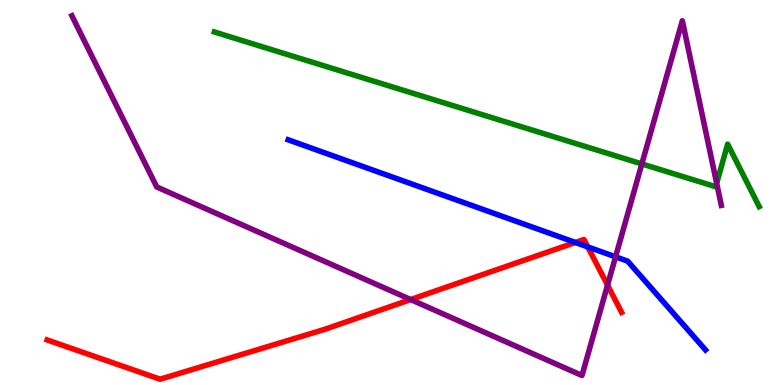[{'lines': ['blue', 'red'], 'intersections': [{'x': 7.42, 'y': 3.7}, {'x': 7.58, 'y': 3.59}]}, {'lines': ['green', 'red'], 'intersections': []}, {'lines': ['purple', 'red'], 'intersections': [{'x': 5.3, 'y': 2.22}, {'x': 7.84, 'y': 2.59}]}, {'lines': ['blue', 'green'], 'intersections': []}, {'lines': ['blue', 'purple'], 'intersections': [{'x': 7.94, 'y': 3.33}]}, {'lines': ['green', 'purple'], 'intersections': [{'x': 8.28, 'y': 5.74}, {'x': 9.25, 'y': 5.24}]}]